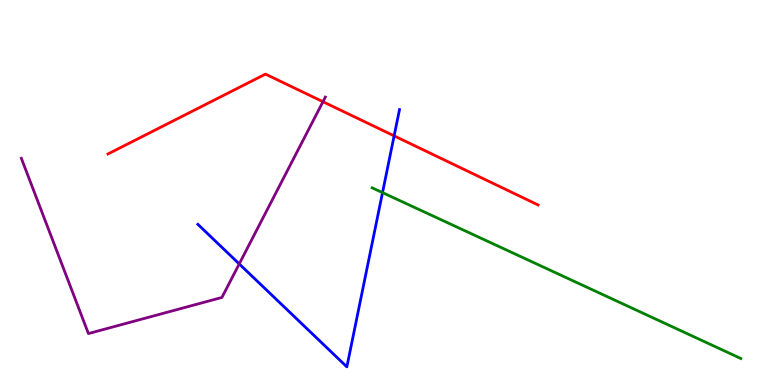[{'lines': ['blue', 'red'], 'intersections': [{'x': 5.09, 'y': 6.47}]}, {'lines': ['green', 'red'], 'intersections': []}, {'lines': ['purple', 'red'], 'intersections': [{'x': 4.17, 'y': 7.36}]}, {'lines': ['blue', 'green'], 'intersections': [{'x': 4.94, 'y': 5.0}]}, {'lines': ['blue', 'purple'], 'intersections': [{'x': 3.09, 'y': 3.15}]}, {'lines': ['green', 'purple'], 'intersections': []}]